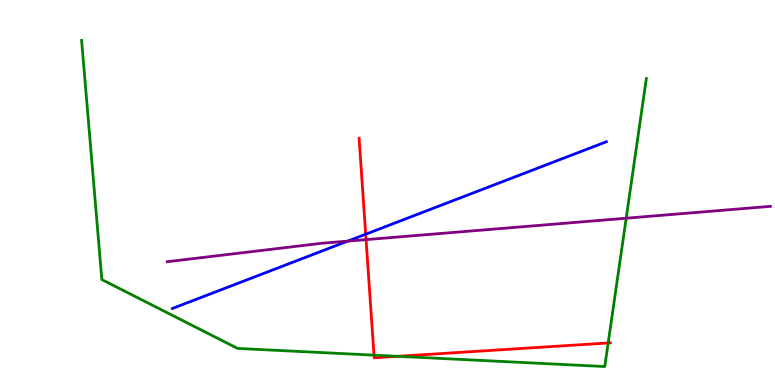[{'lines': ['blue', 'red'], 'intersections': [{'x': 4.72, 'y': 3.92}]}, {'lines': ['green', 'red'], 'intersections': [{'x': 4.83, 'y': 0.775}, {'x': 5.13, 'y': 0.745}, {'x': 7.85, 'y': 1.09}]}, {'lines': ['purple', 'red'], 'intersections': [{'x': 4.72, 'y': 3.78}]}, {'lines': ['blue', 'green'], 'intersections': []}, {'lines': ['blue', 'purple'], 'intersections': [{'x': 4.49, 'y': 3.74}]}, {'lines': ['green', 'purple'], 'intersections': [{'x': 8.08, 'y': 4.33}]}]